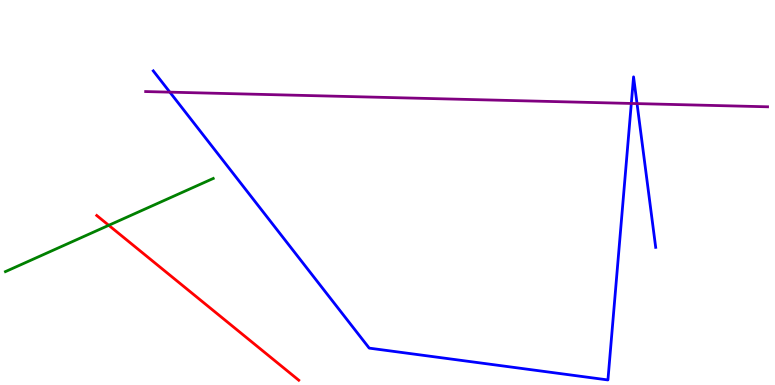[{'lines': ['blue', 'red'], 'intersections': []}, {'lines': ['green', 'red'], 'intersections': [{'x': 1.4, 'y': 4.15}]}, {'lines': ['purple', 'red'], 'intersections': []}, {'lines': ['blue', 'green'], 'intersections': []}, {'lines': ['blue', 'purple'], 'intersections': [{'x': 2.19, 'y': 7.61}, {'x': 8.15, 'y': 7.31}, {'x': 8.22, 'y': 7.31}]}, {'lines': ['green', 'purple'], 'intersections': []}]